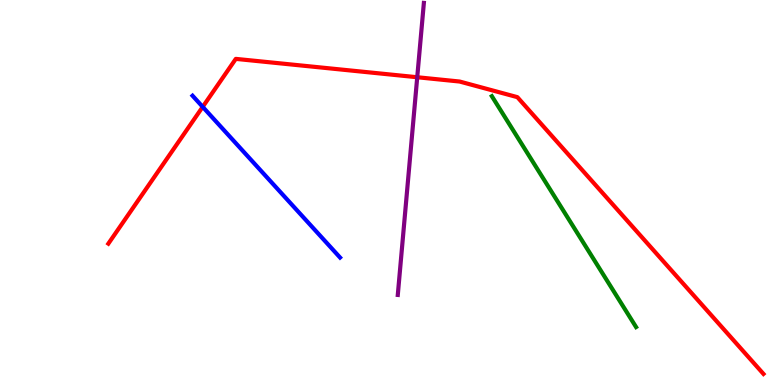[{'lines': ['blue', 'red'], 'intersections': [{'x': 2.62, 'y': 7.22}]}, {'lines': ['green', 'red'], 'intersections': []}, {'lines': ['purple', 'red'], 'intersections': [{'x': 5.38, 'y': 7.99}]}, {'lines': ['blue', 'green'], 'intersections': []}, {'lines': ['blue', 'purple'], 'intersections': []}, {'lines': ['green', 'purple'], 'intersections': []}]